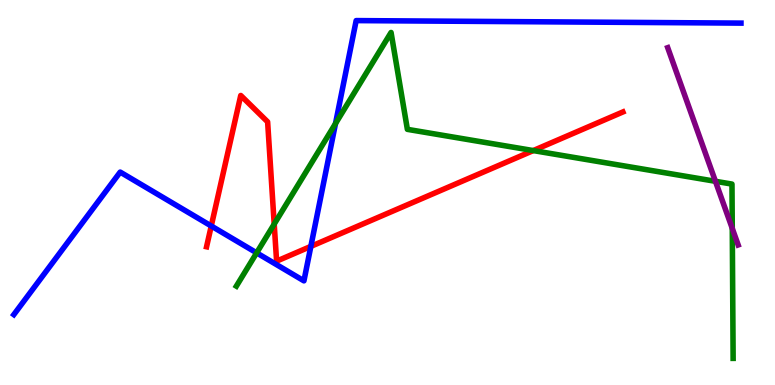[{'lines': ['blue', 'red'], 'intersections': [{'x': 2.73, 'y': 4.13}, {'x': 4.01, 'y': 3.6}]}, {'lines': ['green', 'red'], 'intersections': [{'x': 3.54, 'y': 4.18}, {'x': 6.88, 'y': 6.09}]}, {'lines': ['purple', 'red'], 'intersections': []}, {'lines': ['blue', 'green'], 'intersections': [{'x': 3.31, 'y': 3.43}, {'x': 4.33, 'y': 6.79}]}, {'lines': ['blue', 'purple'], 'intersections': []}, {'lines': ['green', 'purple'], 'intersections': [{'x': 9.23, 'y': 5.29}, {'x': 9.45, 'y': 4.07}]}]